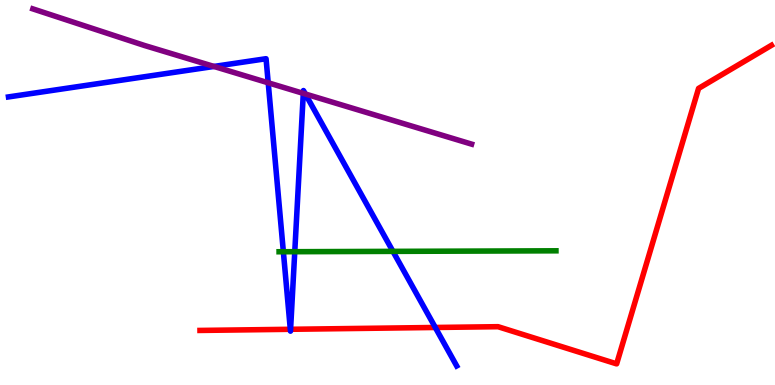[{'lines': ['blue', 'red'], 'intersections': [{'x': 3.75, 'y': 1.45}, {'x': 3.75, 'y': 1.45}, {'x': 5.62, 'y': 1.49}]}, {'lines': ['green', 'red'], 'intersections': []}, {'lines': ['purple', 'red'], 'intersections': []}, {'lines': ['blue', 'green'], 'intersections': [{'x': 3.66, 'y': 3.46}, {'x': 3.8, 'y': 3.46}, {'x': 5.07, 'y': 3.47}]}, {'lines': ['blue', 'purple'], 'intersections': [{'x': 2.76, 'y': 8.27}, {'x': 3.46, 'y': 7.85}, {'x': 3.91, 'y': 7.57}, {'x': 3.94, 'y': 7.56}]}, {'lines': ['green', 'purple'], 'intersections': []}]